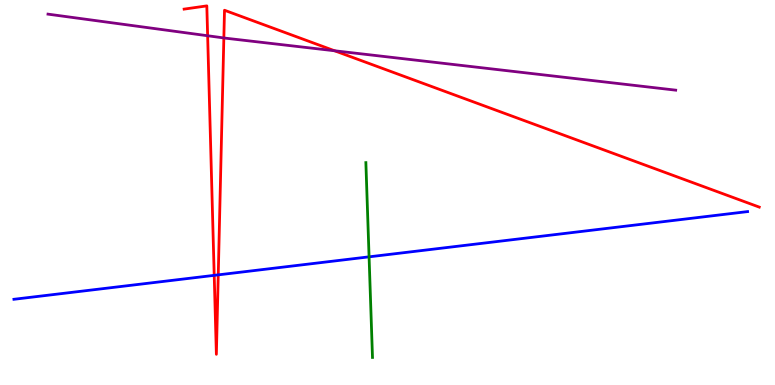[{'lines': ['blue', 'red'], 'intersections': [{'x': 2.76, 'y': 2.85}, {'x': 2.82, 'y': 2.86}]}, {'lines': ['green', 'red'], 'intersections': []}, {'lines': ['purple', 'red'], 'intersections': [{'x': 2.68, 'y': 9.07}, {'x': 2.89, 'y': 9.01}, {'x': 4.32, 'y': 8.68}]}, {'lines': ['blue', 'green'], 'intersections': [{'x': 4.76, 'y': 3.33}]}, {'lines': ['blue', 'purple'], 'intersections': []}, {'lines': ['green', 'purple'], 'intersections': []}]